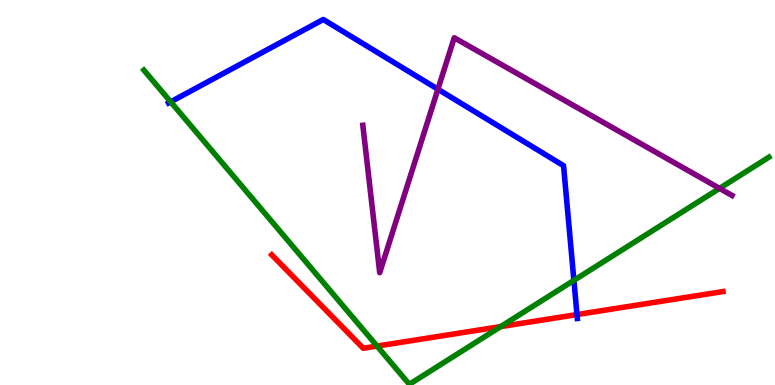[{'lines': ['blue', 'red'], 'intersections': [{'x': 7.45, 'y': 1.83}]}, {'lines': ['green', 'red'], 'intersections': [{'x': 4.87, 'y': 1.01}, {'x': 6.46, 'y': 1.52}]}, {'lines': ['purple', 'red'], 'intersections': []}, {'lines': ['blue', 'green'], 'intersections': [{'x': 2.2, 'y': 7.35}, {'x': 7.41, 'y': 2.72}]}, {'lines': ['blue', 'purple'], 'intersections': [{'x': 5.65, 'y': 7.68}]}, {'lines': ['green', 'purple'], 'intersections': [{'x': 9.28, 'y': 5.11}]}]